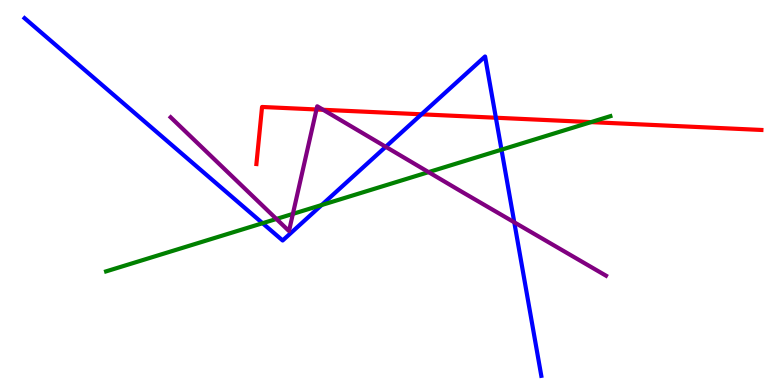[{'lines': ['blue', 'red'], 'intersections': [{'x': 5.44, 'y': 7.03}, {'x': 6.4, 'y': 6.94}]}, {'lines': ['green', 'red'], 'intersections': [{'x': 7.63, 'y': 6.83}]}, {'lines': ['purple', 'red'], 'intersections': [{'x': 4.08, 'y': 7.16}, {'x': 4.17, 'y': 7.15}]}, {'lines': ['blue', 'green'], 'intersections': [{'x': 3.39, 'y': 4.2}, {'x': 4.15, 'y': 4.67}, {'x': 6.47, 'y': 6.11}]}, {'lines': ['blue', 'purple'], 'intersections': [{'x': 4.98, 'y': 6.19}, {'x': 6.64, 'y': 4.23}]}, {'lines': ['green', 'purple'], 'intersections': [{'x': 3.57, 'y': 4.31}, {'x': 3.78, 'y': 4.44}, {'x': 5.53, 'y': 5.53}]}]